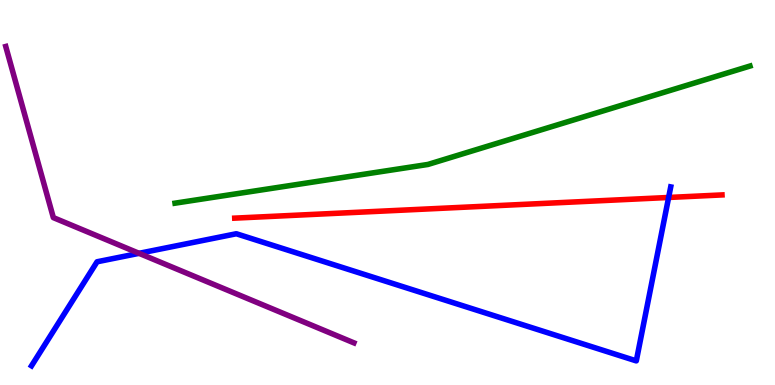[{'lines': ['blue', 'red'], 'intersections': [{'x': 8.63, 'y': 4.87}]}, {'lines': ['green', 'red'], 'intersections': []}, {'lines': ['purple', 'red'], 'intersections': []}, {'lines': ['blue', 'green'], 'intersections': []}, {'lines': ['blue', 'purple'], 'intersections': [{'x': 1.79, 'y': 3.42}]}, {'lines': ['green', 'purple'], 'intersections': []}]